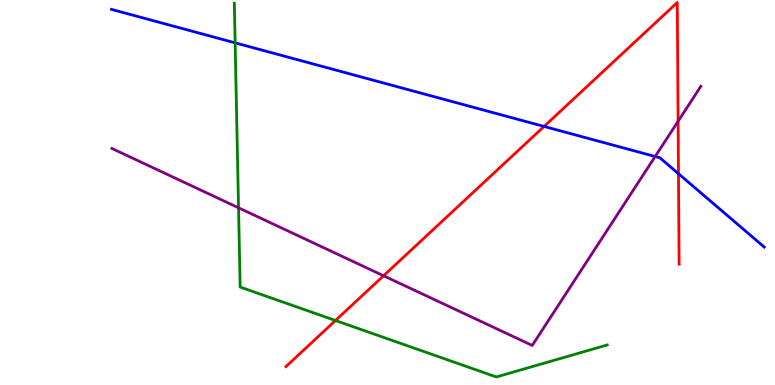[{'lines': ['blue', 'red'], 'intersections': [{'x': 7.02, 'y': 6.72}, {'x': 8.75, 'y': 5.49}]}, {'lines': ['green', 'red'], 'intersections': [{'x': 4.33, 'y': 1.68}]}, {'lines': ['purple', 'red'], 'intersections': [{'x': 4.95, 'y': 2.84}, {'x': 8.75, 'y': 6.85}]}, {'lines': ['blue', 'green'], 'intersections': [{'x': 3.03, 'y': 8.89}]}, {'lines': ['blue', 'purple'], 'intersections': [{'x': 8.45, 'y': 5.93}]}, {'lines': ['green', 'purple'], 'intersections': [{'x': 3.08, 'y': 4.6}]}]